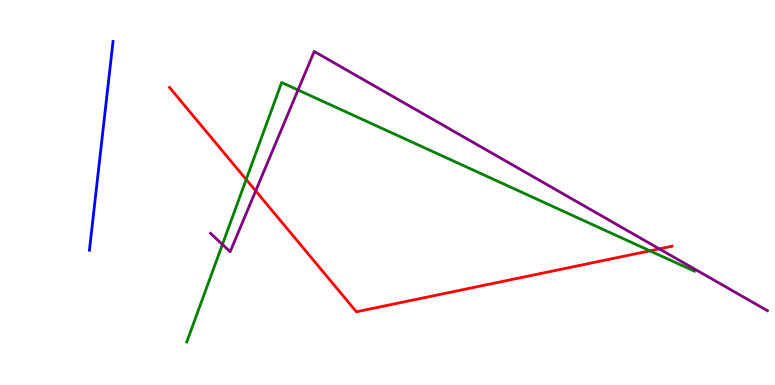[{'lines': ['blue', 'red'], 'intersections': []}, {'lines': ['green', 'red'], 'intersections': [{'x': 3.18, 'y': 5.34}, {'x': 8.39, 'y': 3.49}]}, {'lines': ['purple', 'red'], 'intersections': [{'x': 3.3, 'y': 5.04}, {'x': 8.51, 'y': 3.54}]}, {'lines': ['blue', 'green'], 'intersections': []}, {'lines': ['blue', 'purple'], 'intersections': []}, {'lines': ['green', 'purple'], 'intersections': [{'x': 2.87, 'y': 3.65}, {'x': 3.85, 'y': 7.66}]}]